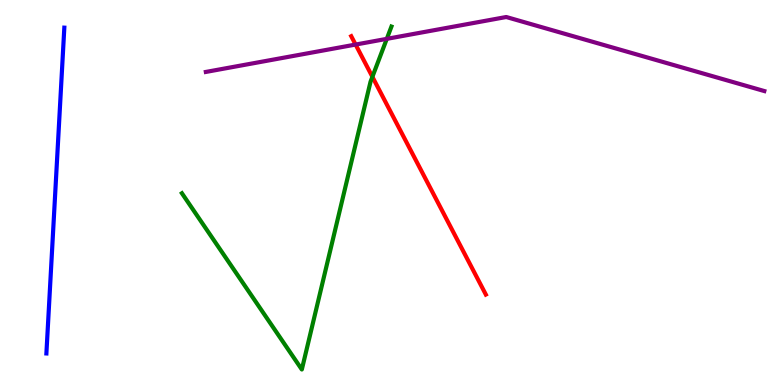[{'lines': ['blue', 'red'], 'intersections': []}, {'lines': ['green', 'red'], 'intersections': [{'x': 4.81, 'y': 8.0}]}, {'lines': ['purple', 'red'], 'intersections': [{'x': 4.59, 'y': 8.84}]}, {'lines': ['blue', 'green'], 'intersections': []}, {'lines': ['blue', 'purple'], 'intersections': []}, {'lines': ['green', 'purple'], 'intersections': [{'x': 4.99, 'y': 8.99}]}]